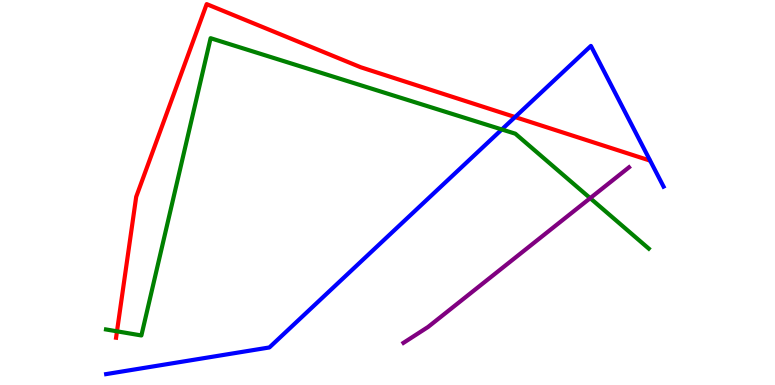[{'lines': ['blue', 'red'], 'intersections': [{'x': 6.65, 'y': 6.96}]}, {'lines': ['green', 'red'], 'intersections': [{'x': 1.51, 'y': 1.39}]}, {'lines': ['purple', 'red'], 'intersections': []}, {'lines': ['blue', 'green'], 'intersections': [{'x': 6.48, 'y': 6.64}]}, {'lines': ['blue', 'purple'], 'intersections': []}, {'lines': ['green', 'purple'], 'intersections': [{'x': 7.62, 'y': 4.85}]}]